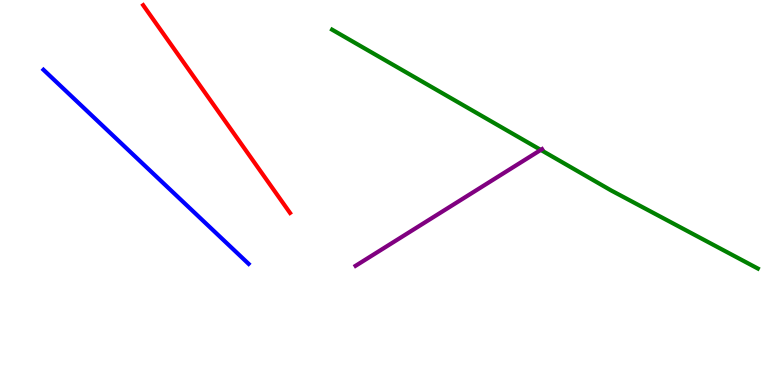[{'lines': ['blue', 'red'], 'intersections': []}, {'lines': ['green', 'red'], 'intersections': []}, {'lines': ['purple', 'red'], 'intersections': []}, {'lines': ['blue', 'green'], 'intersections': []}, {'lines': ['blue', 'purple'], 'intersections': []}, {'lines': ['green', 'purple'], 'intersections': [{'x': 6.98, 'y': 6.11}]}]